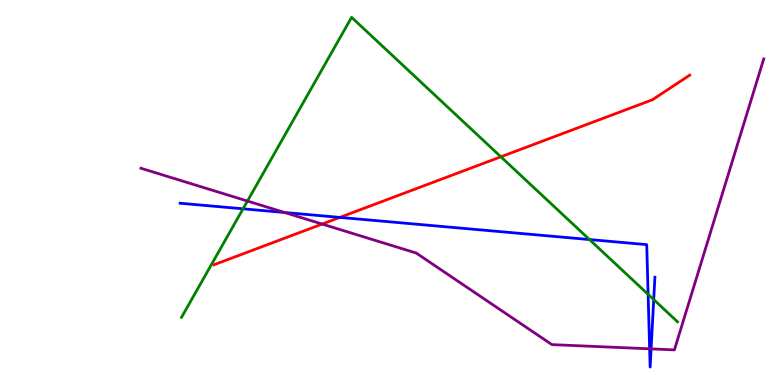[{'lines': ['blue', 'red'], 'intersections': [{'x': 4.39, 'y': 4.35}]}, {'lines': ['green', 'red'], 'intersections': [{'x': 6.46, 'y': 5.93}]}, {'lines': ['purple', 'red'], 'intersections': [{'x': 4.16, 'y': 4.18}]}, {'lines': ['blue', 'green'], 'intersections': [{'x': 3.14, 'y': 4.58}, {'x': 7.61, 'y': 3.78}, {'x': 8.36, 'y': 2.36}, {'x': 8.44, 'y': 2.22}]}, {'lines': ['blue', 'purple'], 'intersections': [{'x': 3.67, 'y': 4.48}, {'x': 8.38, 'y': 0.94}, {'x': 8.4, 'y': 0.938}]}, {'lines': ['green', 'purple'], 'intersections': [{'x': 3.19, 'y': 4.78}]}]